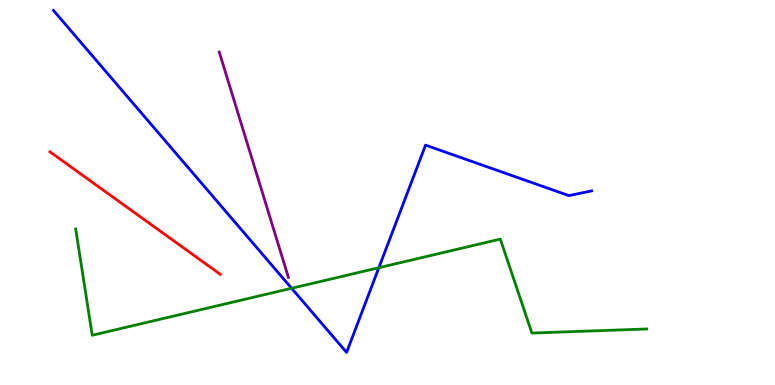[{'lines': ['blue', 'red'], 'intersections': []}, {'lines': ['green', 'red'], 'intersections': []}, {'lines': ['purple', 'red'], 'intersections': []}, {'lines': ['blue', 'green'], 'intersections': [{'x': 3.76, 'y': 2.51}, {'x': 4.89, 'y': 3.05}]}, {'lines': ['blue', 'purple'], 'intersections': []}, {'lines': ['green', 'purple'], 'intersections': []}]